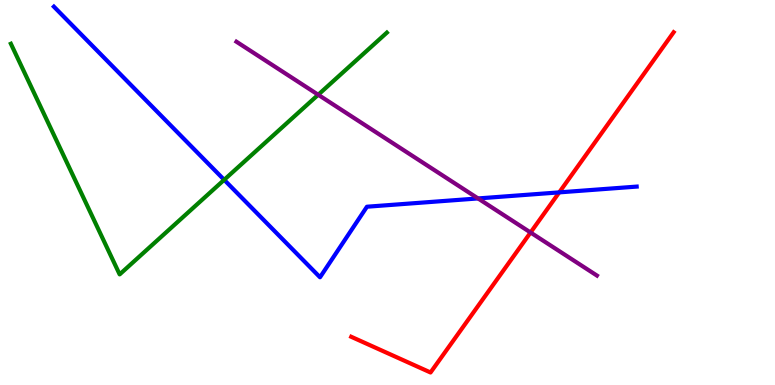[{'lines': ['blue', 'red'], 'intersections': [{'x': 7.22, 'y': 5.0}]}, {'lines': ['green', 'red'], 'intersections': []}, {'lines': ['purple', 'red'], 'intersections': [{'x': 6.85, 'y': 3.96}]}, {'lines': ['blue', 'green'], 'intersections': [{'x': 2.89, 'y': 5.33}]}, {'lines': ['blue', 'purple'], 'intersections': [{'x': 6.17, 'y': 4.85}]}, {'lines': ['green', 'purple'], 'intersections': [{'x': 4.11, 'y': 7.54}]}]